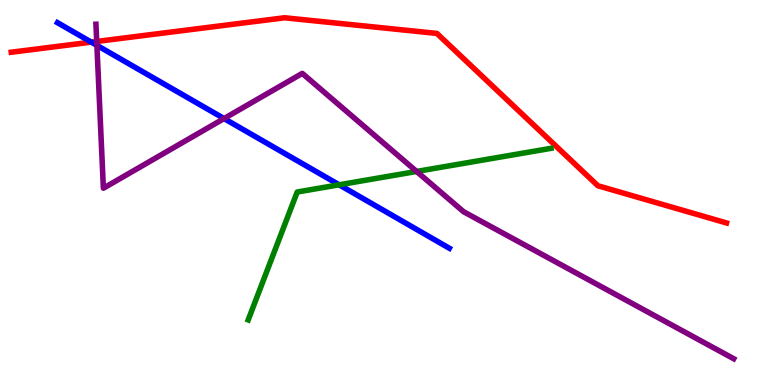[{'lines': ['blue', 'red'], 'intersections': [{'x': 1.18, 'y': 8.91}]}, {'lines': ['green', 'red'], 'intersections': []}, {'lines': ['purple', 'red'], 'intersections': [{'x': 1.25, 'y': 8.92}]}, {'lines': ['blue', 'green'], 'intersections': [{'x': 4.38, 'y': 5.2}]}, {'lines': ['blue', 'purple'], 'intersections': [{'x': 1.25, 'y': 8.82}, {'x': 2.89, 'y': 6.92}]}, {'lines': ['green', 'purple'], 'intersections': [{'x': 5.38, 'y': 5.55}]}]